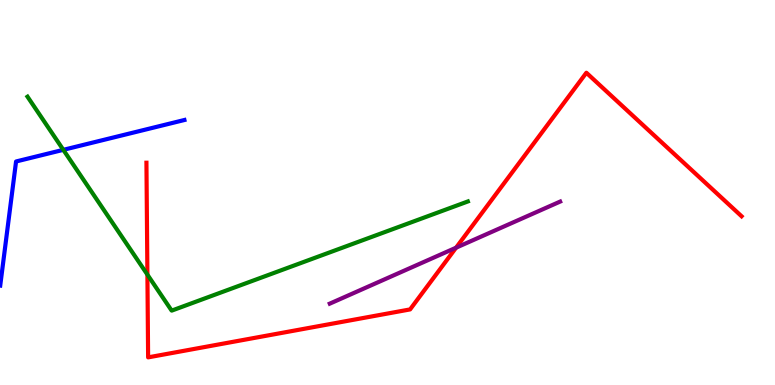[{'lines': ['blue', 'red'], 'intersections': []}, {'lines': ['green', 'red'], 'intersections': [{'x': 1.9, 'y': 2.87}]}, {'lines': ['purple', 'red'], 'intersections': [{'x': 5.88, 'y': 3.57}]}, {'lines': ['blue', 'green'], 'intersections': [{'x': 0.817, 'y': 6.11}]}, {'lines': ['blue', 'purple'], 'intersections': []}, {'lines': ['green', 'purple'], 'intersections': []}]